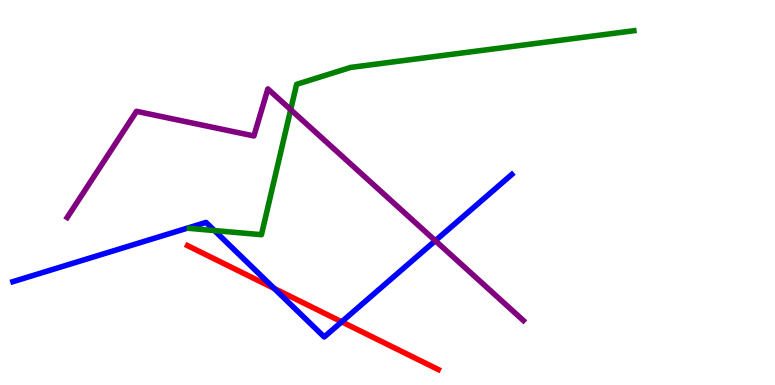[{'lines': ['blue', 'red'], 'intersections': [{'x': 3.54, 'y': 2.51}, {'x': 4.41, 'y': 1.64}]}, {'lines': ['green', 'red'], 'intersections': []}, {'lines': ['purple', 'red'], 'intersections': []}, {'lines': ['blue', 'green'], 'intersections': [{'x': 2.77, 'y': 4.01}]}, {'lines': ['blue', 'purple'], 'intersections': [{'x': 5.62, 'y': 3.75}]}, {'lines': ['green', 'purple'], 'intersections': [{'x': 3.75, 'y': 7.15}]}]